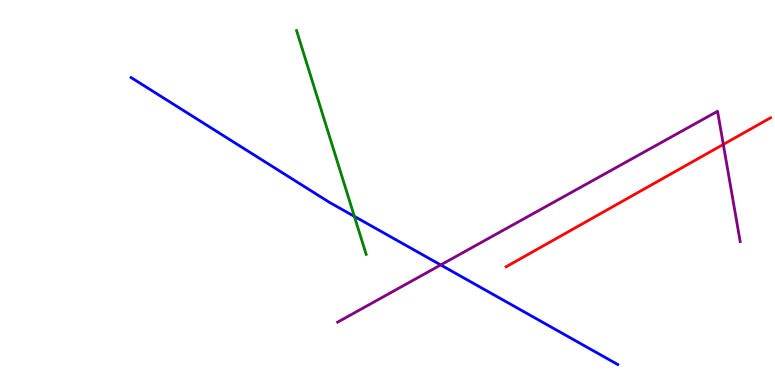[{'lines': ['blue', 'red'], 'intersections': []}, {'lines': ['green', 'red'], 'intersections': []}, {'lines': ['purple', 'red'], 'intersections': [{'x': 9.33, 'y': 6.25}]}, {'lines': ['blue', 'green'], 'intersections': [{'x': 4.57, 'y': 4.38}]}, {'lines': ['blue', 'purple'], 'intersections': [{'x': 5.69, 'y': 3.12}]}, {'lines': ['green', 'purple'], 'intersections': []}]